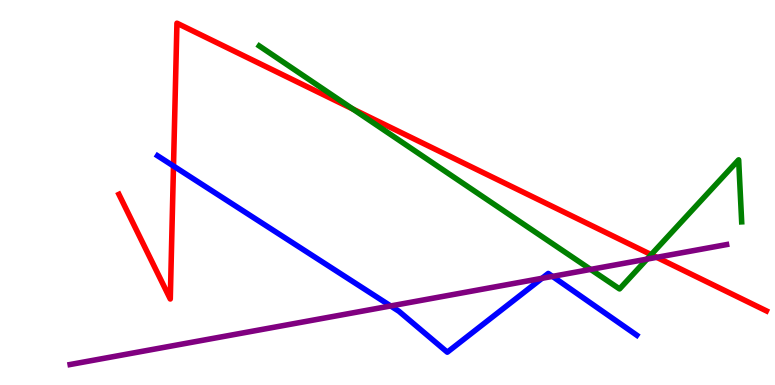[{'lines': ['blue', 'red'], 'intersections': [{'x': 2.24, 'y': 5.69}]}, {'lines': ['green', 'red'], 'intersections': [{'x': 4.55, 'y': 7.17}, {'x': 8.4, 'y': 3.39}]}, {'lines': ['purple', 'red'], 'intersections': [{'x': 8.47, 'y': 3.32}]}, {'lines': ['blue', 'green'], 'intersections': []}, {'lines': ['blue', 'purple'], 'intersections': [{'x': 5.04, 'y': 2.05}, {'x': 6.99, 'y': 2.77}, {'x': 7.13, 'y': 2.82}]}, {'lines': ['green', 'purple'], 'intersections': [{'x': 7.62, 'y': 3.0}, {'x': 8.35, 'y': 3.27}]}]